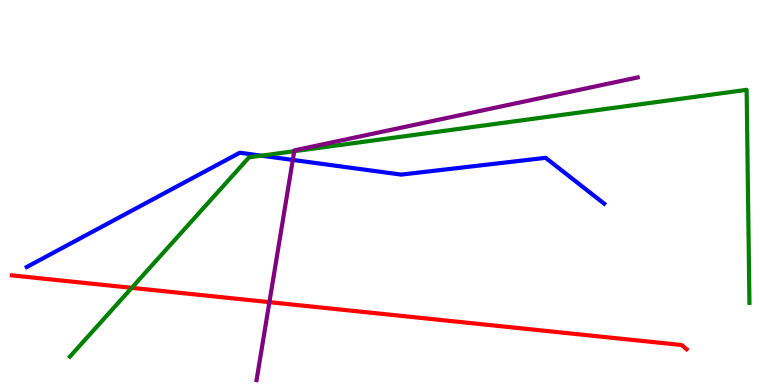[{'lines': ['blue', 'red'], 'intersections': []}, {'lines': ['green', 'red'], 'intersections': [{'x': 1.7, 'y': 2.52}]}, {'lines': ['purple', 'red'], 'intersections': [{'x': 3.48, 'y': 2.15}]}, {'lines': ['blue', 'green'], 'intersections': [{'x': 3.37, 'y': 5.96}]}, {'lines': ['blue', 'purple'], 'intersections': [{'x': 3.78, 'y': 5.85}]}, {'lines': ['green', 'purple'], 'intersections': [{'x': 3.8, 'y': 6.07}]}]